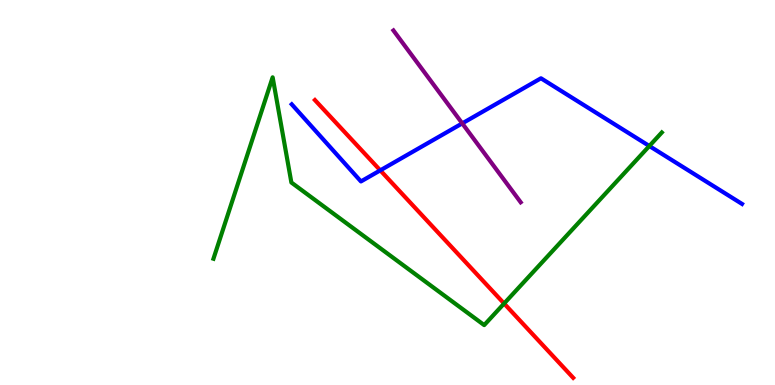[{'lines': ['blue', 'red'], 'intersections': [{'x': 4.91, 'y': 5.58}]}, {'lines': ['green', 'red'], 'intersections': [{'x': 6.5, 'y': 2.12}]}, {'lines': ['purple', 'red'], 'intersections': []}, {'lines': ['blue', 'green'], 'intersections': [{'x': 8.38, 'y': 6.21}]}, {'lines': ['blue', 'purple'], 'intersections': [{'x': 5.96, 'y': 6.8}]}, {'lines': ['green', 'purple'], 'intersections': []}]